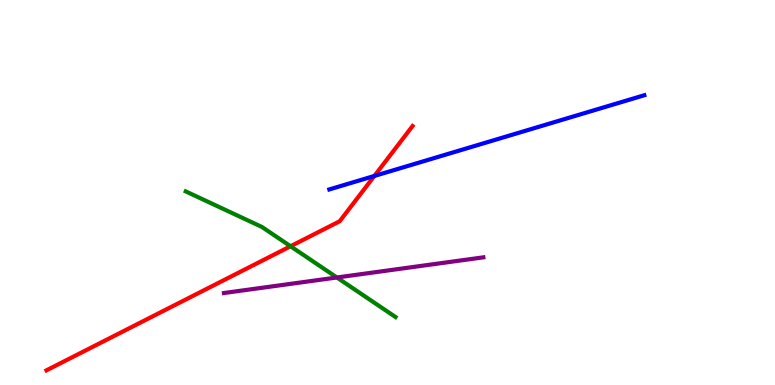[{'lines': ['blue', 'red'], 'intersections': [{'x': 4.83, 'y': 5.43}]}, {'lines': ['green', 'red'], 'intersections': [{'x': 3.75, 'y': 3.6}]}, {'lines': ['purple', 'red'], 'intersections': []}, {'lines': ['blue', 'green'], 'intersections': []}, {'lines': ['blue', 'purple'], 'intersections': []}, {'lines': ['green', 'purple'], 'intersections': [{'x': 4.35, 'y': 2.79}]}]